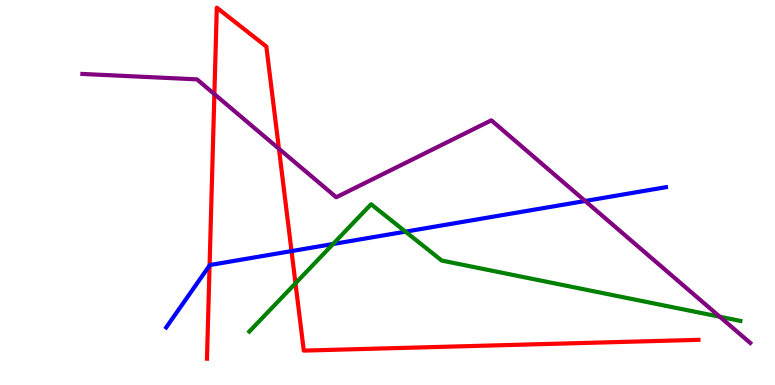[{'lines': ['blue', 'red'], 'intersections': [{'x': 2.7, 'y': 3.1}, {'x': 3.76, 'y': 3.48}]}, {'lines': ['green', 'red'], 'intersections': [{'x': 3.81, 'y': 2.64}]}, {'lines': ['purple', 'red'], 'intersections': [{'x': 2.77, 'y': 7.56}, {'x': 3.6, 'y': 6.14}]}, {'lines': ['blue', 'green'], 'intersections': [{'x': 4.3, 'y': 3.66}, {'x': 5.23, 'y': 3.98}]}, {'lines': ['blue', 'purple'], 'intersections': [{'x': 7.55, 'y': 4.78}]}, {'lines': ['green', 'purple'], 'intersections': [{'x': 9.29, 'y': 1.77}]}]